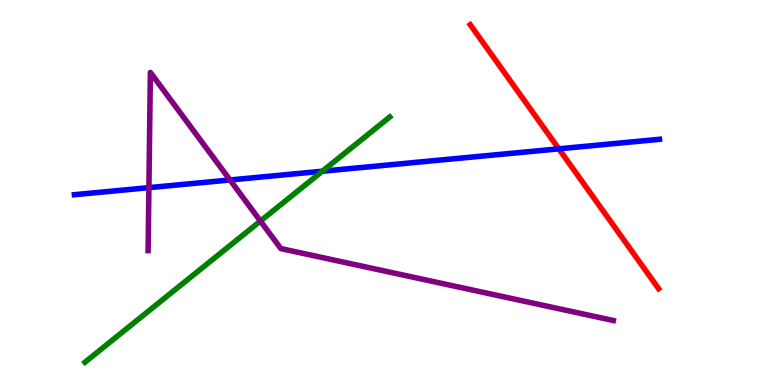[{'lines': ['blue', 'red'], 'intersections': [{'x': 7.21, 'y': 6.13}]}, {'lines': ['green', 'red'], 'intersections': []}, {'lines': ['purple', 'red'], 'intersections': []}, {'lines': ['blue', 'green'], 'intersections': [{'x': 4.16, 'y': 5.55}]}, {'lines': ['blue', 'purple'], 'intersections': [{'x': 1.92, 'y': 5.13}, {'x': 2.97, 'y': 5.33}]}, {'lines': ['green', 'purple'], 'intersections': [{'x': 3.36, 'y': 4.26}]}]